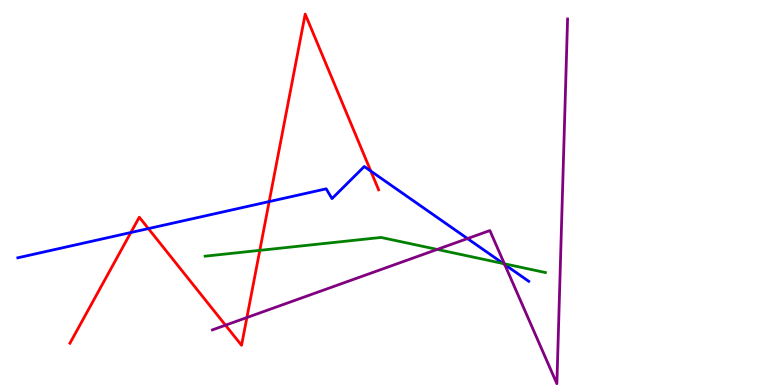[{'lines': ['blue', 'red'], 'intersections': [{'x': 1.69, 'y': 3.96}, {'x': 1.91, 'y': 4.06}, {'x': 3.47, 'y': 4.76}, {'x': 4.78, 'y': 5.56}]}, {'lines': ['green', 'red'], 'intersections': [{'x': 3.35, 'y': 3.5}]}, {'lines': ['purple', 'red'], 'intersections': [{'x': 2.91, 'y': 1.55}, {'x': 3.19, 'y': 1.75}]}, {'lines': ['blue', 'green'], 'intersections': [{'x': 6.49, 'y': 3.15}]}, {'lines': ['blue', 'purple'], 'intersections': [{'x': 6.03, 'y': 3.8}, {'x': 6.51, 'y': 3.13}]}, {'lines': ['green', 'purple'], 'intersections': [{'x': 5.64, 'y': 3.52}, {'x': 6.51, 'y': 3.15}]}]